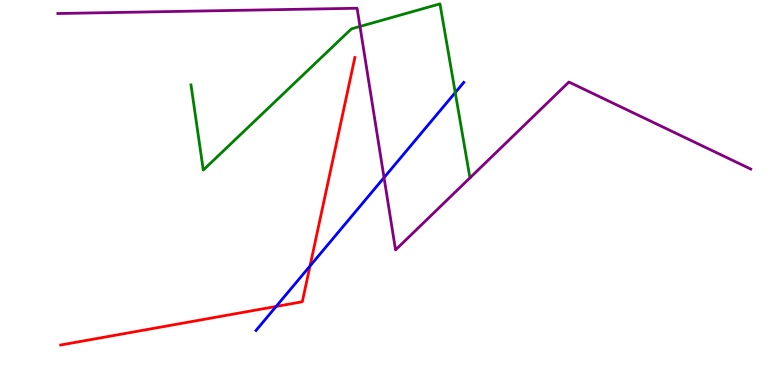[{'lines': ['blue', 'red'], 'intersections': [{'x': 3.56, 'y': 2.04}, {'x': 4.0, 'y': 3.09}]}, {'lines': ['green', 'red'], 'intersections': []}, {'lines': ['purple', 'red'], 'intersections': []}, {'lines': ['blue', 'green'], 'intersections': [{'x': 5.87, 'y': 7.6}]}, {'lines': ['blue', 'purple'], 'intersections': [{'x': 4.96, 'y': 5.39}]}, {'lines': ['green', 'purple'], 'intersections': [{'x': 4.65, 'y': 9.31}]}]